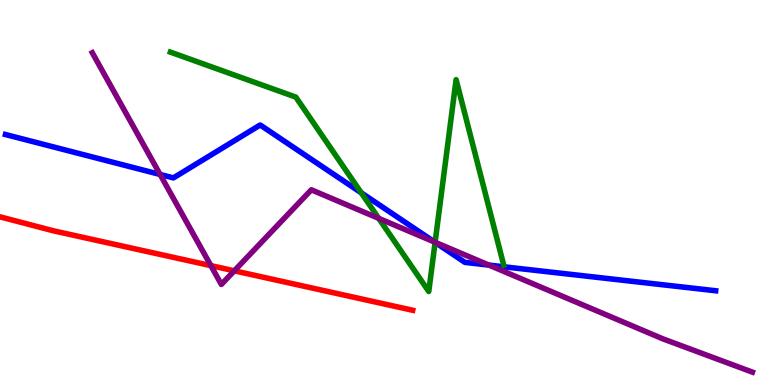[{'lines': ['blue', 'red'], 'intersections': []}, {'lines': ['green', 'red'], 'intersections': []}, {'lines': ['purple', 'red'], 'intersections': [{'x': 2.72, 'y': 3.1}, {'x': 3.02, 'y': 2.97}]}, {'lines': ['blue', 'green'], 'intersections': [{'x': 4.66, 'y': 4.99}, {'x': 5.61, 'y': 3.7}]}, {'lines': ['blue', 'purple'], 'intersections': [{'x': 2.07, 'y': 5.47}, {'x': 5.61, 'y': 3.71}, {'x': 6.31, 'y': 3.11}]}, {'lines': ['green', 'purple'], 'intersections': [{'x': 4.89, 'y': 4.33}, {'x': 5.61, 'y': 3.71}]}]